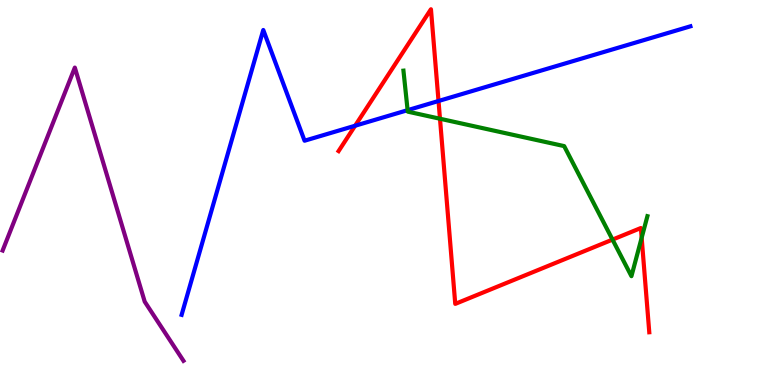[{'lines': ['blue', 'red'], 'intersections': [{'x': 4.58, 'y': 6.73}, {'x': 5.66, 'y': 7.38}]}, {'lines': ['green', 'red'], 'intersections': [{'x': 5.68, 'y': 6.92}, {'x': 7.9, 'y': 3.78}, {'x': 8.28, 'y': 3.82}]}, {'lines': ['purple', 'red'], 'intersections': []}, {'lines': ['blue', 'green'], 'intersections': [{'x': 5.26, 'y': 7.14}]}, {'lines': ['blue', 'purple'], 'intersections': []}, {'lines': ['green', 'purple'], 'intersections': []}]